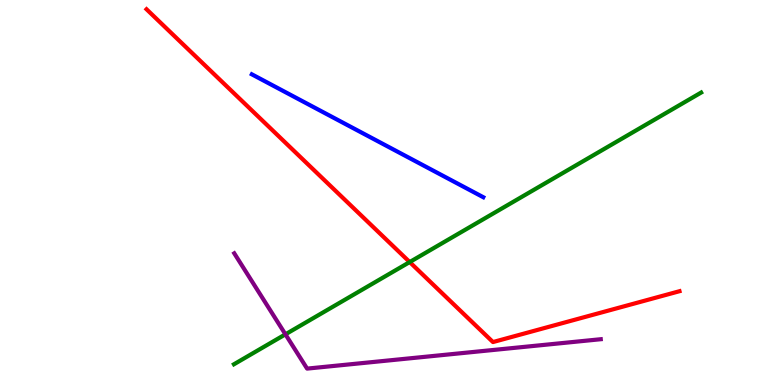[{'lines': ['blue', 'red'], 'intersections': []}, {'lines': ['green', 'red'], 'intersections': [{'x': 5.29, 'y': 3.19}]}, {'lines': ['purple', 'red'], 'intersections': []}, {'lines': ['blue', 'green'], 'intersections': []}, {'lines': ['blue', 'purple'], 'intersections': []}, {'lines': ['green', 'purple'], 'intersections': [{'x': 3.68, 'y': 1.32}]}]